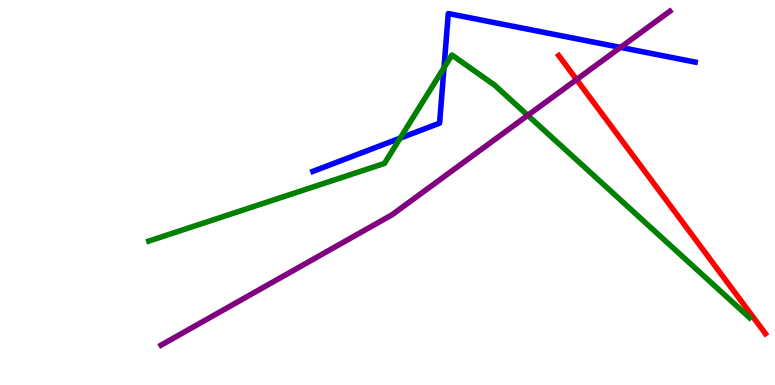[{'lines': ['blue', 'red'], 'intersections': []}, {'lines': ['green', 'red'], 'intersections': []}, {'lines': ['purple', 'red'], 'intersections': [{'x': 7.44, 'y': 7.93}]}, {'lines': ['blue', 'green'], 'intersections': [{'x': 5.16, 'y': 6.41}, {'x': 5.73, 'y': 8.24}]}, {'lines': ['blue', 'purple'], 'intersections': [{'x': 8.01, 'y': 8.77}]}, {'lines': ['green', 'purple'], 'intersections': [{'x': 6.81, 'y': 7.0}]}]